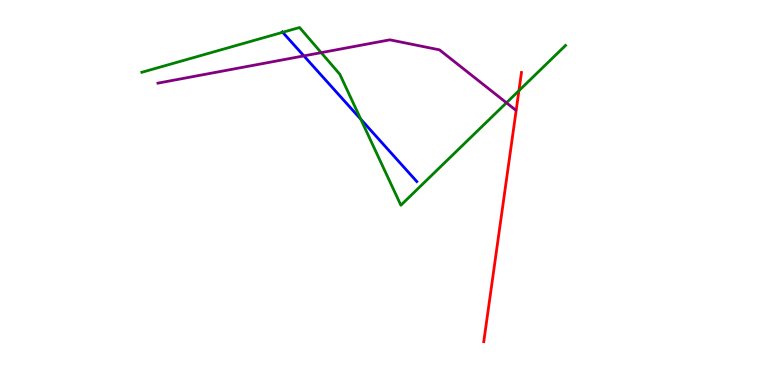[{'lines': ['blue', 'red'], 'intersections': []}, {'lines': ['green', 'red'], 'intersections': [{'x': 6.7, 'y': 7.64}]}, {'lines': ['purple', 'red'], 'intersections': []}, {'lines': ['blue', 'green'], 'intersections': [{'x': 3.65, 'y': 9.16}, {'x': 4.66, 'y': 6.9}]}, {'lines': ['blue', 'purple'], 'intersections': [{'x': 3.92, 'y': 8.55}]}, {'lines': ['green', 'purple'], 'intersections': [{'x': 4.14, 'y': 8.63}, {'x': 6.53, 'y': 7.33}]}]